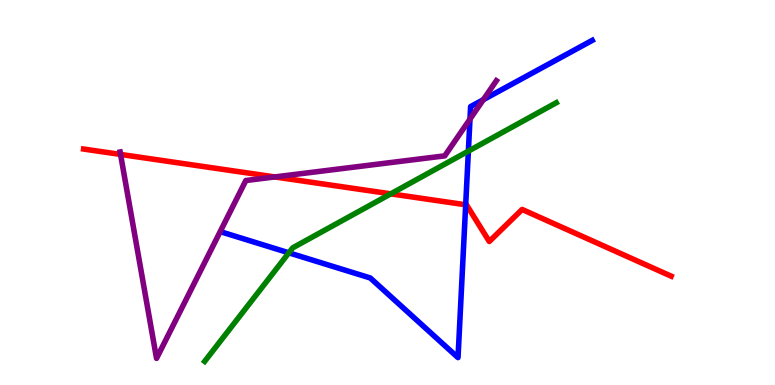[{'lines': ['blue', 'red'], 'intersections': [{'x': 6.01, 'y': 4.68}]}, {'lines': ['green', 'red'], 'intersections': [{'x': 5.04, 'y': 4.97}]}, {'lines': ['purple', 'red'], 'intersections': [{'x': 1.56, 'y': 5.99}, {'x': 3.55, 'y': 5.4}]}, {'lines': ['blue', 'green'], 'intersections': [{'x': 3.73, 'y': 3.43}, {'x': 6.04, 'y': 6.07}]}, {'lines': ['blue', 'purple'], 'intersections': [{'x': 6.06, 'y': 6.91}, {'x': 6.24, 'y': 7.41}]}, {'lines': ['green', 'purple'], 'intersections': []}]